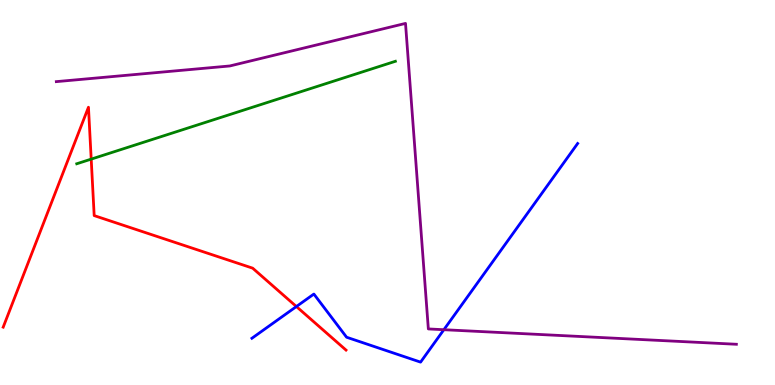[{'lines': ['blue', 'red'], 'intersections': [{'x': 3.82, 'y': 2.04}]}, {'lines': ['green', 'red'], 'intersections': [{'x': 1.18, 'y': 5.87}]}, {'lines': ['purple', 'red'], 'intersections': []}, {'lines': ['blue', 'green'], 'intersections': []}, {'lines': ['blue', 'purple'], 'intersections': [{'x': 5.73, 'y': 1.44}]}, {'lines': ['green', 'purple'], 'intersections': []}]